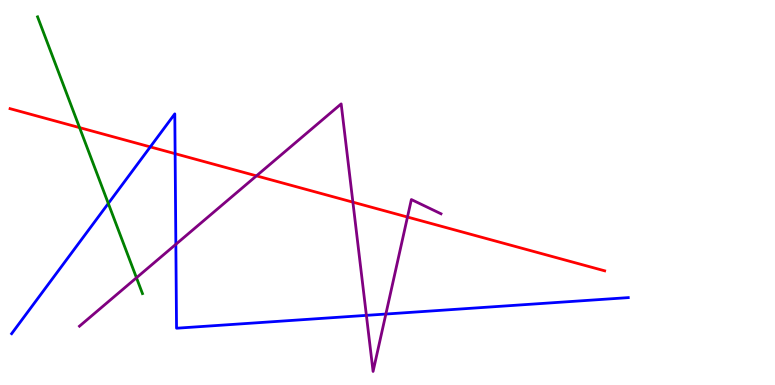[{'lines': ['blue', 'red'], 'intersections': [{'x': 1.94, 'y': 6.18}, {'x': 2.26, 'y': 6.01}]}, {'lines': ['green', 'red'], 'intersections': [{'x': 1.03, 'y': 6.69}]}, {'lines': ['purple', 'red'], 'intersections': [{'x': 3.31, 'y': 5.43}, {'x': 4.55, 'y': 4.75}, {'x': 5.26, 'y': 4.36}]}, {'lines': ['blue', 'green'], 'intersections': [{'x': 1.4, 'y': 4.72}]}, {'lines': ['blue', 'purple'], 'intersections': [{'x': 2.27, 'y': 3.65}, {'x': 4.73, 'y': 1.81}, {'x': 4.98, 'y': 1.84}]}, {'lines': ['green', 'purple'], 'intersections': [{'x': 1.76, 'y': 2.79}]}]